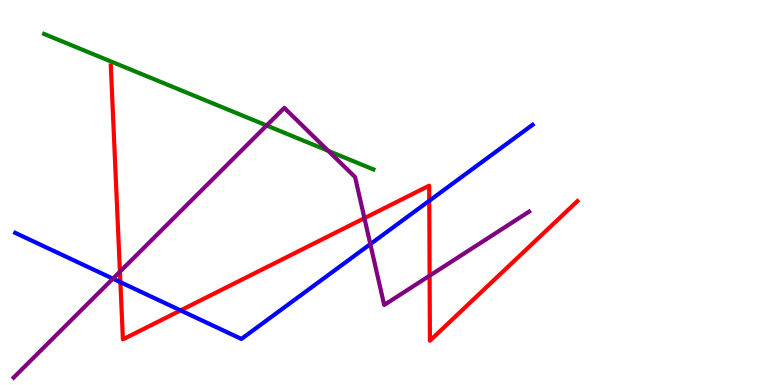[{'lines': ['blue', 'red'], 'intersections': [{'x': 1.55, 'y': 2.67}, {'x': 2.33, 'y': 1.94}, {'x': 5.54, 'y': 4.78}]}, {'lines': ['green', 'red'], 'intersections': []}, {'lines': ['purple', 'red'], 'intersections': [{'x': 1.55, 'y': 2.94}, {'x': 4.7, 'y': 4.33}, {'x': 5.54, 'y': 2.84}]}, {'lines': ['blue', 'green'], 'intersections': []}, {'lines': ['blue', 'purple'], 'intersections': [{'x': 1.46, 'y': 2.76}, {'x': 4.78, 'y': 3.66}]}, {'lines': ['green', 'purple'], 'intersections': [{'x': 3.44, 'y': 6.74}, {'x': 4.24, 'y': 6.08}]}]